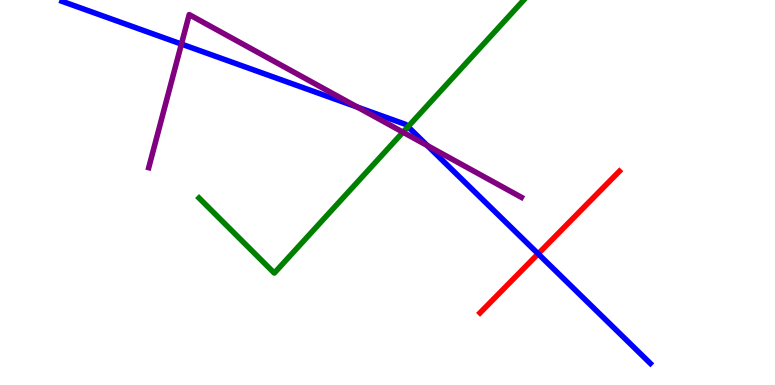[{'lines': ['blue', 'red'], 'intersections': [{'x': 6.94, 'y': 3.41}]}, {'lines': ['green', 'red'], 'intersections': []}, {'lines': ['purple', 'red'], 'intersections': []}, {'lines': ['blue', 'green'], 'intersections': [{'x': 5.26, 'y': 6.71}]}, {'lines': ['blue', 'purple'], 'intersections': [{'x': 2.34, 'y': 8.86}, {'x': 4.61, 'y': 7.22}, {'x': 5.51, 'y': 6.22}]}, {'lines': ['green', 'purple'], 'intersections': [{'x': 5.2, 'y': 6.57}]}]